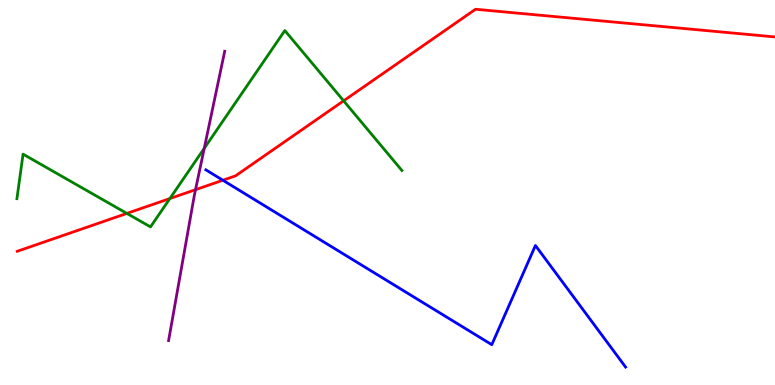[{'lines': ['blue', 'red'], 'intersections': [{'x': 2.88, 'y': 5.32}]}, {'lines': ['green', 'red'], 'intersections': [{'x': 1.64, 'y': 4.46}, {'x': 2.19, 'y': 4.84}, {'x': 4.43, 'y': 7.38}]}, {'lines': ['purple', 'red'], 'intersections': [{'x': 2.52, 'y': 5.07}]}, {'lines': ['blue', 'green'], 'intersections': []}, {'lines': ['blue', 'purple'], 'intersections': []}, {'lines': ['green', 'purple'], 'intersections': [{'x': 2.64, 'y': 6.15}]}]